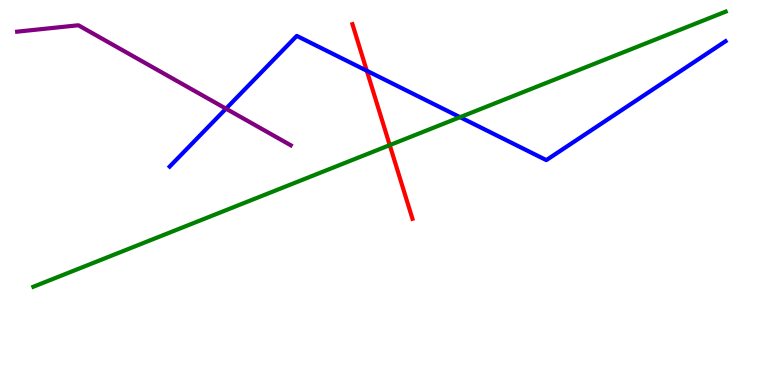[{'lines': ['blue', 'red'], 'intersections': [{'x': 4.73, 'y': 8.16}]}, {'lines': ['green', 'red'], 'intersections': [{'x': 5.03, 'y': 6.23}]}, {'lines': ['purple', 'red'], 'intersections': []}, {'lines': ['blue', 'green'], 'intersections': [{'x': 5.94, 'y': 6.96}]}, {'lines': ['blue', 'purple'], 'intersections': [{'x': 2.92, 'y': 7.18}]}, {'lines': ['green', 'purple'], 'intersections': []}]